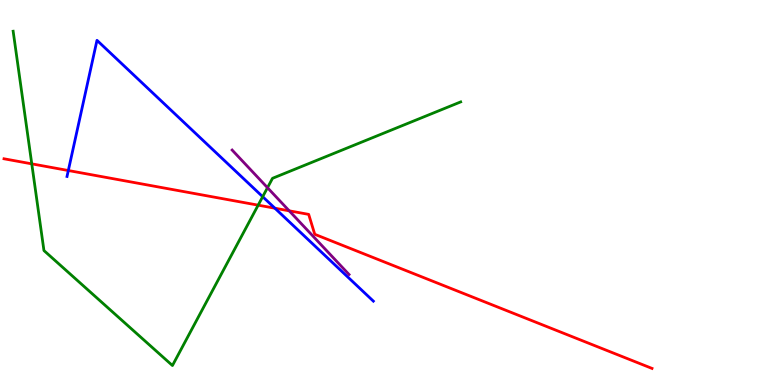[{'lines': ['blue', 'red'], 'intersections': [{'x': 0.882, 'y': 5.57}, {'x': 3.55, 'y': 4.59}]}, {'lines': ['green', 'red'], 'intersections': [{'x': 0.41, 'y': 5.74}, {'x': 3.33, 'y': 4.67}]}, {'lines': ['purple', 'red'], 'intersections': [{'x': 3.73, 'y': 4.52}]}, {'lines': ['blue', 'green'], 'intersections': [{'x': 3.39, 'y': 4.89}]}, {'lines': ['blue', 'purple'], 'intersections': []}, {'lines': ['green', 'purple'], 'intersections': [{'x': 3.45, 'y': 5.12}]}]